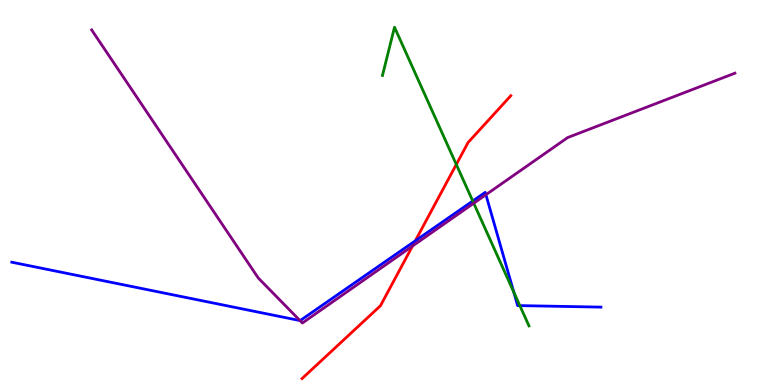[{'lines': ['blue', 'red'], 'intersections': [{'x': 5.36, 'y': 3.74}]}, {'lines': ['green', 'red'], 'intersections': [{'x': 5.89, 'y': 5.73}]}, {'lines': ['purple', 'red'], 'intersections': [{'x': 5.32, 'y': 3.61}]}, {'lines': ['blue', 'green'], 'intersections': [{'x': 6.1, 'y': 4.78}, {'x': 6.63, 'y': 2.41}, {'x': 6.71, 'y': 2.06}]}, {'lines': ['blue', 'purple'], 'intersections': [{'x': 3.87, 'y': 1.67}, {'x': 6.27, 'y': 4.94}]}, {'lines': ['green', 'purple'], 'intersections': [{'x': 6.11, 'y': 4.72}]}]